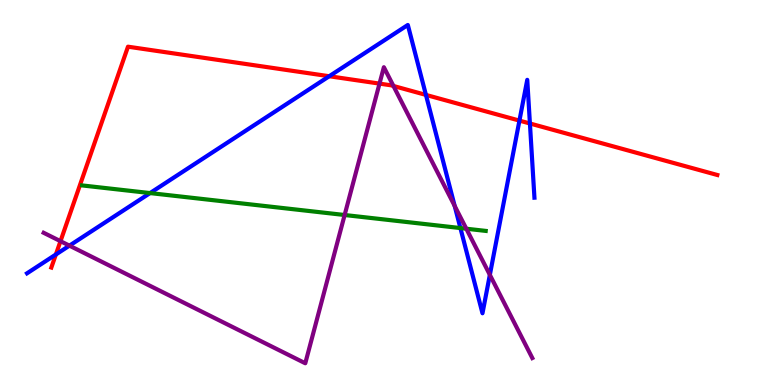[{'lines': ['blue', 'red'], 'intersections': [{'x': 0.721, 'y': 3.39}, {'x': 4.25, 'y': 8.02}, {'x': 5.5, 'y': 7.53}, {'x': 6.7, 'y': 6.87}, {'x': 6.84, 'y': 6.79}]}, {'lines': ['green', 'red'], 'intersections': []}, {'lines': ['purple', 'red'], 'intersections': [{'x': 0.78, 'y': 3.74}, {'x': 4.9, 'y': 7.83}, {'x': 5.08, 'y': 7.77}]}, {'lines': ['blue', 'green'], 'intersections': [{'x': 1.94, 'y': 4.99}, {'x': 5.94, 'y': 4.08}]}, {'lines': ['blue', 'purple'], 'intersections': [{'x': 0.896, 'y': 3.62}, {'x': 5.87, 'y': 4.65}, {'x': 6.32, 'y': 2.86}]}, {'lines': ['green', 'purple'], 'intersections': [{'x': 4.45, 'y': 4.42}, {'x': 6.02, 'y': 4.06}]}]